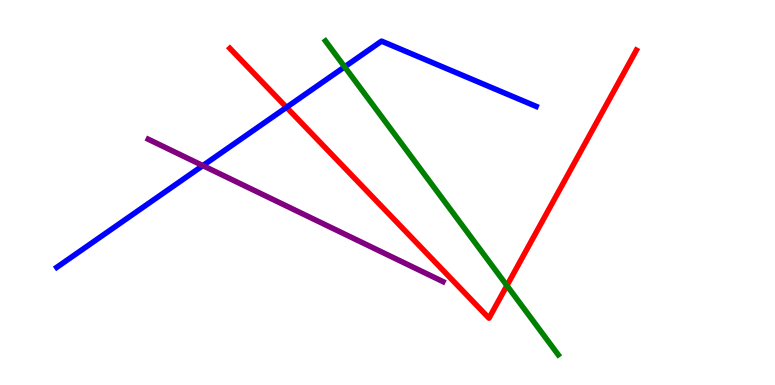[{'lines': ['blue', 'red'], 'intersections': [{'x': 3.7, 'y': 7.21}]}, {'lines': ['green', 'red'], 'intersections': [{'x': 6.54, 'y': 2.58}]}, {'lines': ['purple', 'red'], 'intersections': []}, {'lines': ['blue', 'green'], 'intersections': [{'x': 4.45, 'y': 8.26}]}, {'lines': ['blue', 'purple'], 'intersections': [{'x': 2.62, 'y': 5.7}]}, {'lines': ['green', 'purple'], 'intersections': []}]